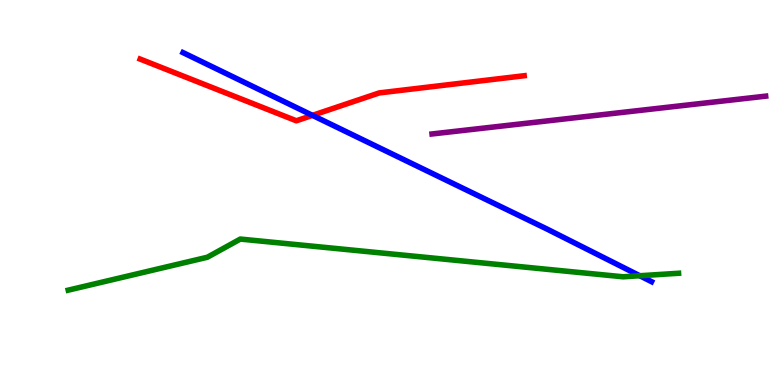[{'lines': ['blue', 'red'], 'intersections': [{'x': 4.03, 'y': 7.0}]}, {'lines': ['green', 'red'], 'intersections': []}, {'lines': ['purple', 'red'], 'intersections': []}, {'lines': ['blue', 'green'], 'intersections': [{'x': 8.26, 'y': 2.84}]}, {'lines': ['blue', 'purple'], 'intersections': []}, {'lines': ['green', 'purple'], 'intersections': []}]